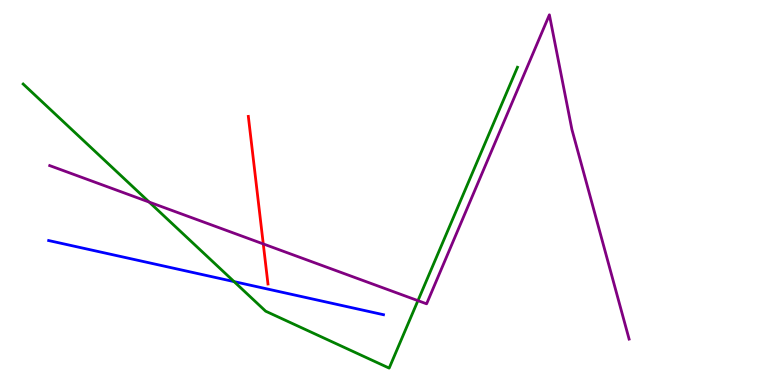[{'lines': ['blue', 'red'], 'intersections': []}, {'lines': ['green', 'red'], 'intersections': []}, {'lines': ['purple', 'red'], 'intersections': [{'x': 3.4, 'y': 3.66}]}, {'lines': ['blue', 'green'], 'intersections': [{'x': 3.02, 'y': 2.69}]}, {'lines': ['blue', 'purple'], 'intersections': []}, {'lines': ['green', 'purple'], 'intersections': [{'x': 1.92, 'y': 4.75}, {'x': 5.39, 'y': 2.19}]}]